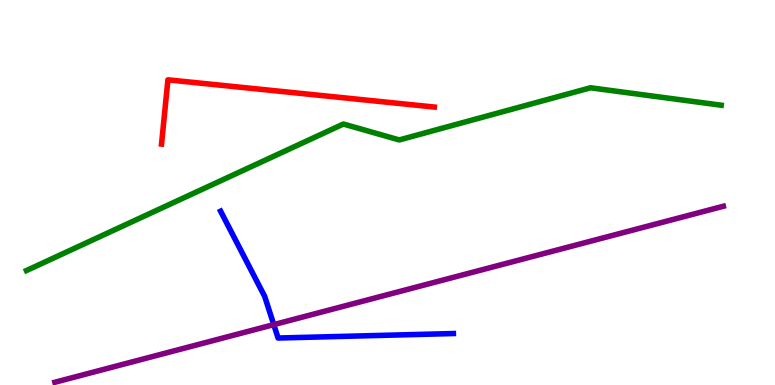[{'lines': ['blue', 'red'], 'intersections': []}, {'lines': ['green', 'red'], 'intersections': []}, {'lines': ['purple', 'red'], 'intersections': []}, {'lines': ['blue', 'green'], 'intersections': []}, {'lines': ['blue', 'purple'], 'intersections': [{'x': 3.53, 'y': 1.57}]}, {'lines': ['green', 'purple'], 'intersections': []}]